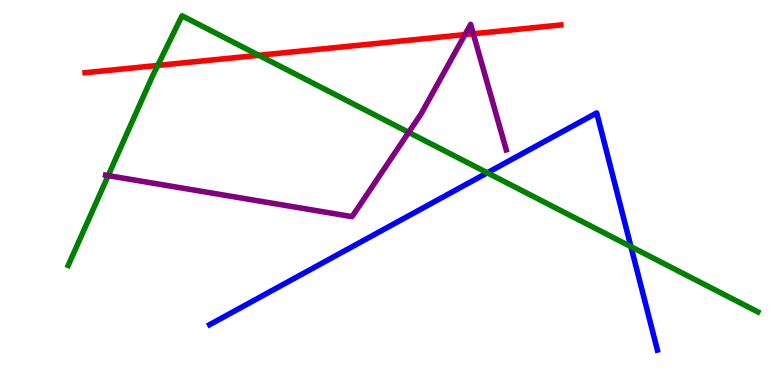[{'lines': ['blue', 'red'], 'intersections': []}, {'lines': ['green', 'red'], 'intersections': [{'x': 2.04, 'y': 8.3}, {'x': 3.34, 'y': 8.56}]}, {'lines': ['purple', 'red'], 'intersections': [{'x': 6.0, 'y': 9.1}, {'x': 6.11, 'y': 9.12}]}, {'lines': ['blue', 'green'], 'intersections': [{'x': 6.29, 'y': 5.51}, {'x': 8.14, 'y': 3.59}]}, {'lines': ['blue', 'purple'], 'intersections': []}, {'lines': ['green', 'purple'], 'intersections': [{'x': 1.4, 'y': 5.44}, {'x': 5.27, 'y': 6.56}]}]